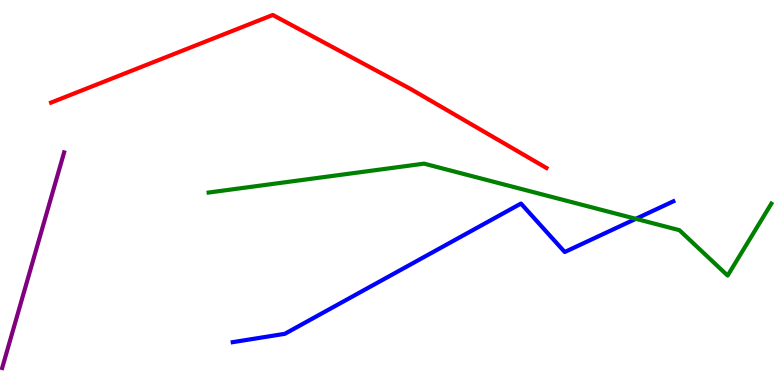[{'lines': ['blue', 'red'], 'intersections': []}, {'lines': ['green', 'red'], 'intersections': []}, {'lines': ['purple', 'red'], 'intersections': []}, {'lines': ['blue', 'green'], 'intersections': [{'x': 8.2, 'y': 4.32}]}, {'lines': ['blue', 'purple'], 'intersections': []}, {'lines': ['green', 'purple'], 'intersections': []}]